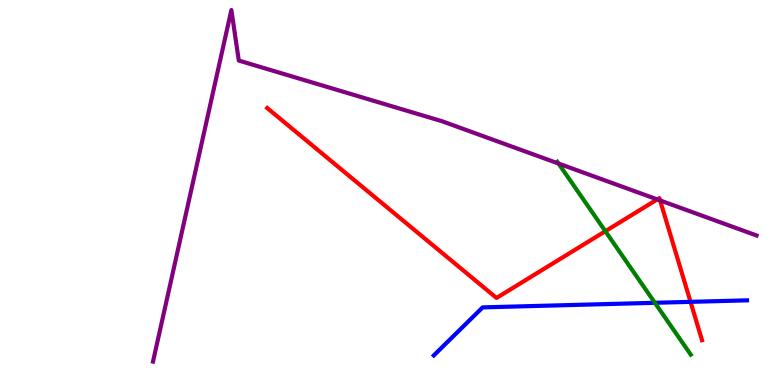[{'lines': ['blue', 'red'], 'intersections': [{'x': 8.91, 'y': 2.16}]}, {'lines': ['green', 'red'], 'intersections': [{'x': 7.81, 'y': 3.99}]}, {'lines': ['purple', 'red'], 'intersections': [{'x': 8.48, 'y': 4.82}, {'x': 8.52, 'y': 4.79}]}, {'lines': ['blue', 'green'], 'intersections': [{'x': 8.45, 'y': 2.14}]}, {'lines': ['blue', 'purple'], 'intersections': []}, {'lines': ['green', 'purple'], 'intersections': [{'x': 7.21, 'y': 5.75}]}]